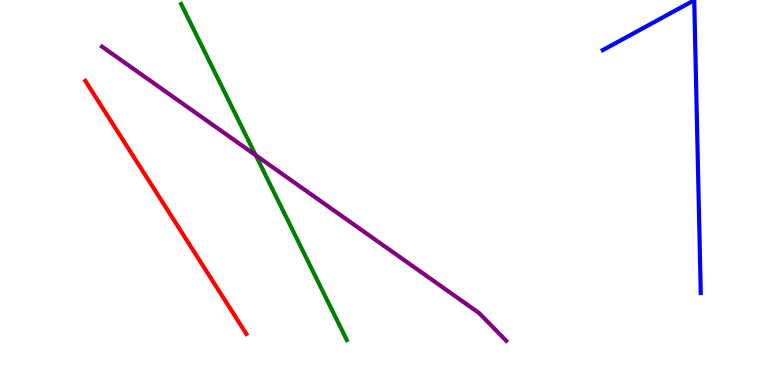[{'lines': ['blue', 'red'], 'intersections': []}, {'lines': ['green', 'red'], 'intersections': []}, {'lines': ['purple', 'red'], 'intersections': []}, {'lines': ['blue', 'green'], 'intersections': []}, {'lines': ['blue', 'purple'], 'intersections': []}, {'lines': ['green', 'purple'], 'intersections': [{'x': 3.3, 'y': 5.97}]}]